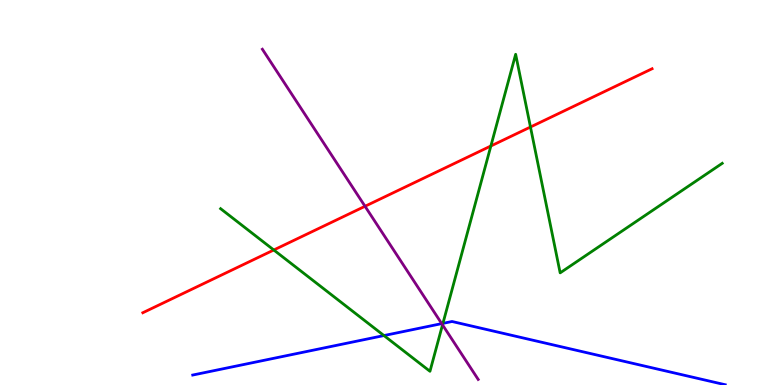[{'lines': ['blue', 'red'], 'intersections': []}, {'lines': ['green', 'red'], 'intersections': [{'x': 3.53, 'y': 3.51}, {'x': 6.33, 'y': 6.21}, {'x': 6.84, 'y': 6.7}]}, {'lines': ['purple', 'red'], 'intersections': [{'x': 4.71, 'y': 4.64}]}, {'lines': ['blue', 'green'], 'intersections': [{'x': 4.95, 'y': 1.28}, {'x': 5.72, 'y': 1.6}]}, {'lines': ['blue', 'purple'], 'intersections': [{'x': 5.7, 'y': 1.59}]}, {'lines': ['green', 'purple'], 'intersections': [{'x': 5.71, 'y': 1.56}]}]